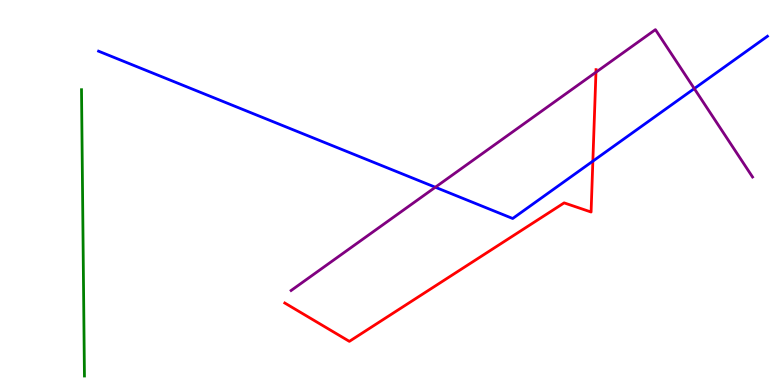[{'lines': ['blue', 'red'], 'intersections': [{'x': 7.65, 'y': 5.81}]}, {'lines': ['green', 'red'], 'intersections': []}, {'lines': ['purple', 'red'], 'intersections': [{'x': 7.69, 'y': 8.12}]}, {'lines': ['blue', 'green'], 'intersections': []}, {'lines': ['blue', 'purple'], 'intersections': [{'x': 5.62, 'y': 5.14}, {'x': 8.96, 'y': 7.7}]}, {'lines': ['green', 'purple'], 'intersections': []}]